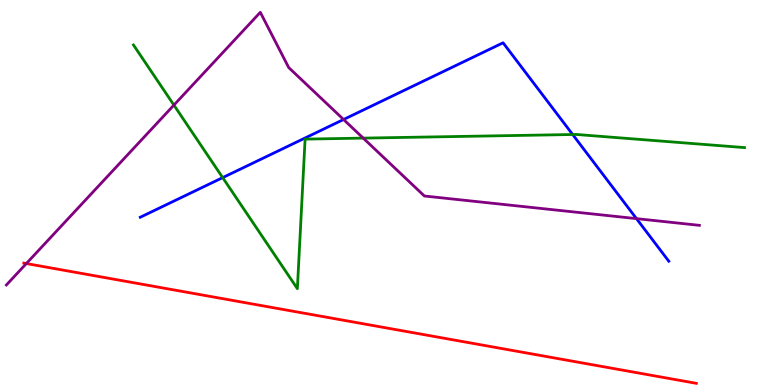[{'lines': ['blue', 'red'], 'intersections': []}, {'lines': ['green', 'red'], 'intersections': []}, {'lines': ['purple', 'red'], 'intersections': [{'x': 0.34, 'y': 3.15}]}, {'lines': ['blue', 'green'], 'intersections': [{'x': 2.87, 'y': 5.39}, {'x': 7.39, 'y': 6.51}]}, {'lines': ['blue', 'purple'], 'intersections': [{'x': 4.43, 'y': 6.9}, {'x': 8.21, 'y': 4.32}]}, {'lines': ['green', 'purple'], 'intersections': [{'x': 2.24, 'y': 7.27}, {'x': 4.69, 'y': 6.41}]}]